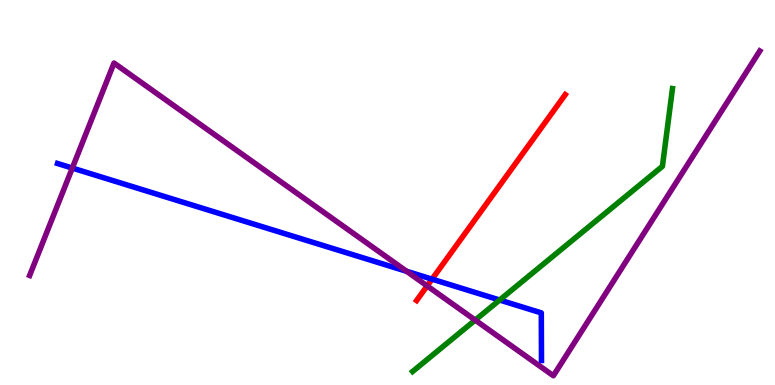[{'lines': ['blue', 'red'], 'intersections': [{'x': 5.57, 'y': 2.75}]}, {'lines': ['green', 'red'], 'intersections': []}, {'lines': ['purple', 'red'], 'intersections': [{'x': 5.51, 'y': 2.57}]}, {'lines': ['blue', 'green'], 'intersections': [{'x': 6.45, 'y': 2.21}]}, {'lines': ['blue', 'purple'], 'intersections': [{'x': 0.933, 'y': 5.63}, {'x': 5.25, 'y': 2.95}]}, {'lines': ['green', 'purple'], 'intersections': [{'x': 6.13, 'y': 1.69}]}]